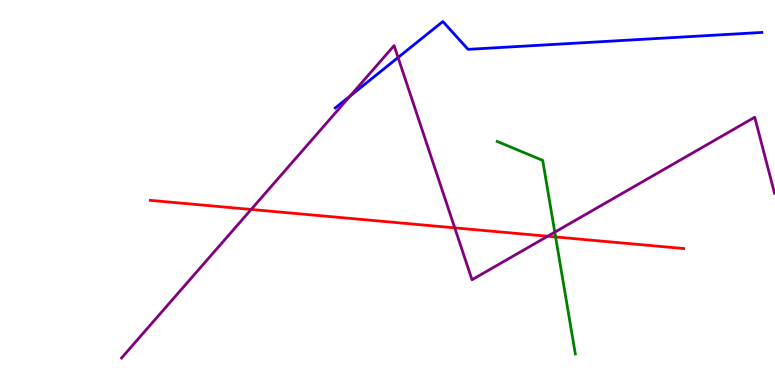[{'lines': ['blue', 'red'], 'intersections': []}, {'lines': ['green', 'red'], 'intersections': [{'x': 7.17, 'y': 3.85}]}, {'lines': ['purple', 'red'], 'intersections': [{'x': 3.24, 'y': 4.56}, {'x': 5.87, 'y': 4.08}, {'x': 7.07, 'y': 3.86}]}, {'lines': ['blue', 'green'], 'intersections': []}, {'lines': ['blue', 'purple'], 'intersections': [{'x': 4.52, 'y': 7.51}, {'x': 5.14, 'y': 8.51}]}, {'lines': ['green', 'purple'], 'intersections': [{'x': 7.16, 'y': 3.97}]}]